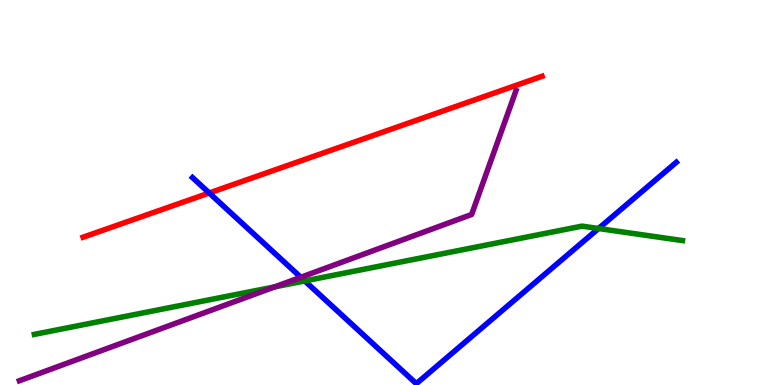[{'lines': ['blue', 'red'], 'intersections': [{'x': 2.7, 'y': 4.99}]}, {'lines': ['green', 'red'], 'intersections': []}, {'lines': ['purple', 'red'], 'intersections': []}, {'lines': ['blue', 'green'], 'intersections': [{'x': 3.93, 'y': 2.7}, {'x': 7.72, 'y': 4.06}]}, {'lines': ['blue', 'purple'], 'intersections': [{'x': 3.88, 'y': 2.8}]}, {'lines': ['green', 'purple'], 'intersections': [{'x': 3.54, 'y': 2.55}]}]